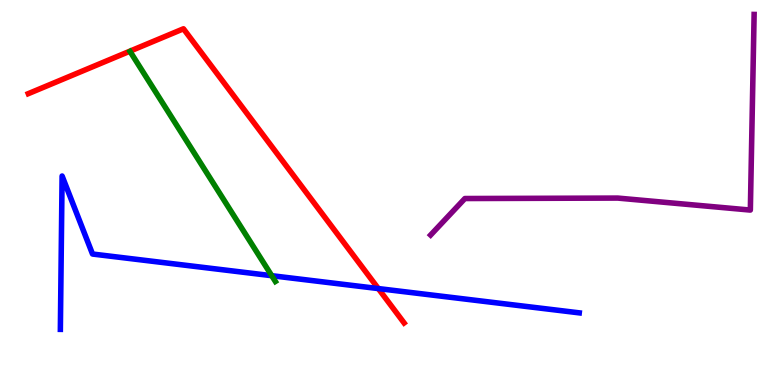[{'lines': ['blue', 'red'], 'intersections': [{'x': 4.88, 'y': 2.5}]}, {'lines': ['green', 'red'], 'intersections': []}, {'lines': ['purple', 'red'], 'intersections': []}, {'lines': ['blue', 'green'], 'intersections': [{'x': 3.51, 'y': 2.84}]}, {'lines': ['blue', 'purple'], 'intersections': []}, {'lines': ['green', 'purple'], 'intersections': []}]